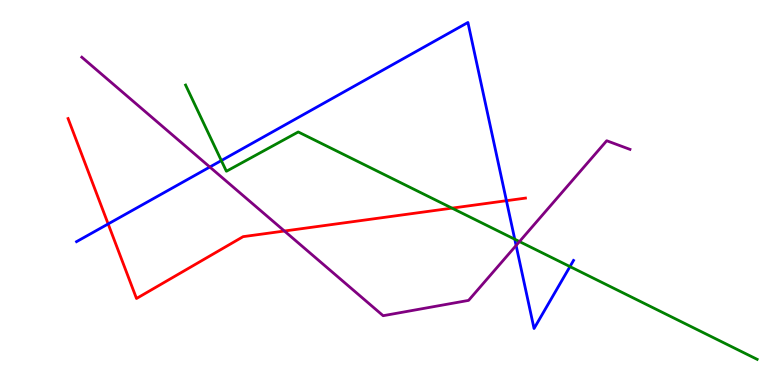[{'lines': ['blue', 'red'], 'intersections': [{'x': 1.4, 'y': 4.18}, {'x': 6.53, 'y': 4.79}]}, {'lines': ['green', 'red'], 'intersections': [{'x': 5.83, 'y': 4.59}]}, {'lines': ['purple', 'red'], 'intersections': [{'x': 3.67, 'y': 4.0}]}, {'lines': ['blue', 'green'], 'intersections': [{'x': 2.86, 'y': 5.83}, {'x': 6.64, 'y': 3.79}, {'x': 7.35, 'y': 3.08}]}, {'lines': ['blue', 'purple'], 'intersections': [{'x': 2.71, 'y': 5.66}, {'x': 6.66, 'y': 3.62}]}, {'lines': ['green', 'purple'], 'intersections': [{'x': 6.7, 'y': 3.73}]}]